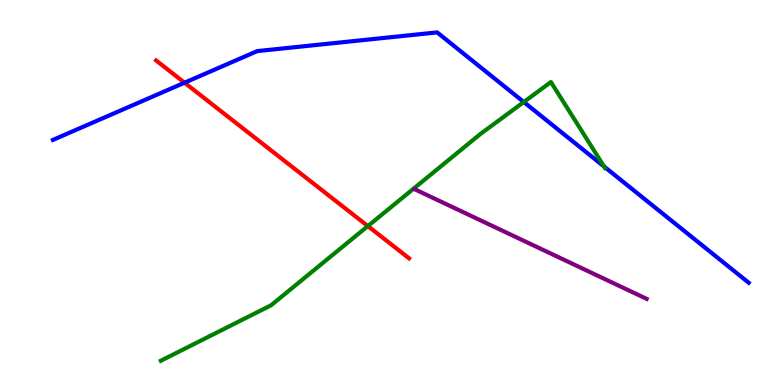[{'lines': ['blue', 'red'], 'intersections': [{'x': 2.38, 'y': 7.85}]}, {'lines': ['green', 'red'], 'intersections': [{'x': 4.75, 'y': 4.13}]}, {'lines': ['purple', 'red'], 'intersections': []}, {'lines': ['blue', 'green'], 'intersections': [{'x': 6.76, 'y': 7.35}, {'x': 7.79, 'y': 5.68}]}, {'lines': ['blue', 'purple'], 'intersections': []}, {'lines': ['green', 'purple'], 'intersections': []}]